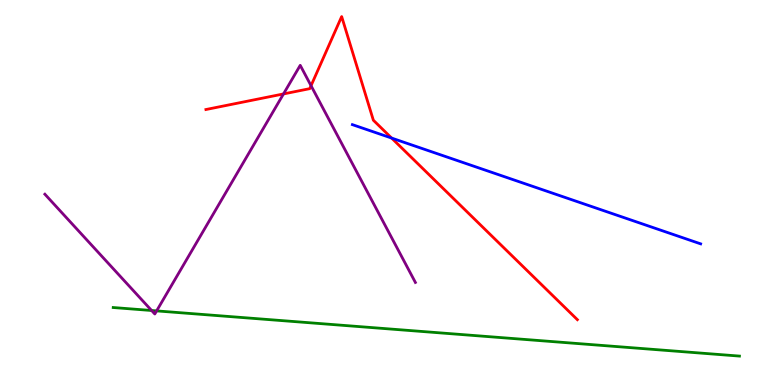[{'lines': ['blue', 'red'], 'intersections': [{'x': 5.05, 'y': 6.41}]}, {'lines': ['green', 'red'], 'intersections': []}, {'lines': ['purple', 'red'], 'intersections': [{'x': 3.66, 'y': 7.56}, {'x': 4.01, 'y': 7.77}]}, {'lines': ['blue', 'green'], 'intersections': []}, {'lines': ['blue', 'purple'], 'intersections': []}, {'lines': ['green', 'purple'], 'intersections': [{'x': 1.96, 'y': 1.93}, {'x': 2.02, 'y': 1.92}]}]